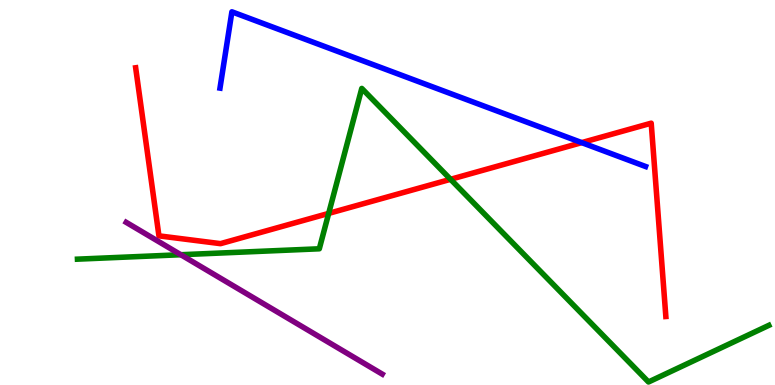[{'lines': ['blue', 'red'], 'intersections': [{'x': 7.51, 'y': 6.3}]}, {'lines': ['green', 'red'], 'intersections': [{'x': 4.24, 'y': 4.46}, {'x': 5.81, 'y': 5.34}]}, {'lines': ['purple', 'red'], 'intersections': []}, {'lines': ['blue', 'green'], 'intersections': []}, {'lines': ['blue', 'purple'], 'intersections': []}, {'lines': ['green', 'purple'], 'intersections': [{'x': 2.33, 'y': 3.38}]}]